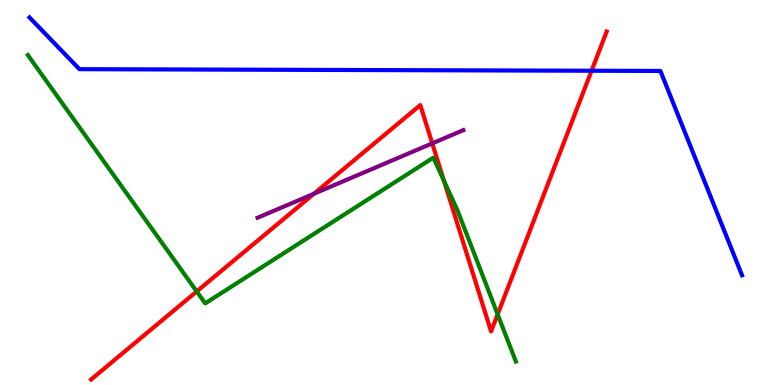[{'lines': ['blue', 'red'], 'intersections': [{'x': 7.63, 'y': 8.16}]}, {'lines': ['green', 'red'], 'intersections': [{'x': 2.54, 'y': 2.43}, {'x': 5.73, 'y': 5.3}, {'x': 6.42, 'y': 1.83}]}, {'lines': ['purple', 'red'], 'intersections': [{'x': 4.05, 'y': 4.97}, {'x': 5.58, 'y': 6.28}]}, {'lines': ['blue', 'green'], 'intersections': []}, {'lines': ['blue', 'purple'], 'intersections': []}, {'lines': ['green', 'purple'], 'intersections': []}]